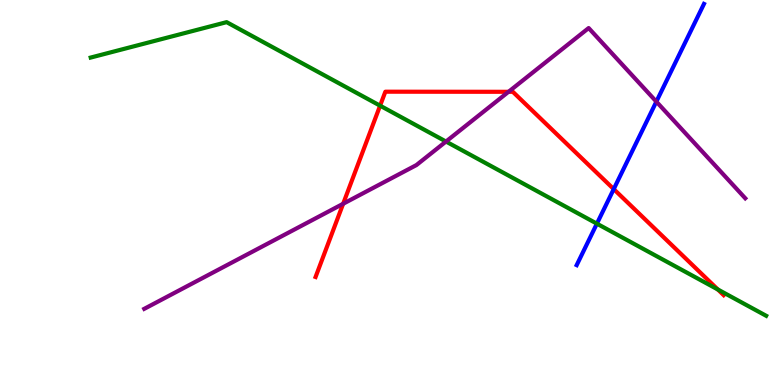[{'lines': ['blue', 'red'], 'intersections': [{'x': 7.92, 'y': 5.09}]}, {'lines': ['green', 'red'], 'intersections': [{'x': 4.9, 'y': 7.26}, {'x': 9.26, 'y': 2.48}]}, {'lines': ['purple', 'red'], 'intersections': [{'x': 4.43, 'y': 4.71}, {'x': 6.56, 'y': 7.62}]}, {'lines': ['blue', 'green'], 'intersections': [{'x': 7.7, 'y': 4.19}]}, {'lines': ['blue', 'purple'], 'intersections': [{'x': 8.47, 'y': 7.36}]}, {'lines': ['green', 'purple'], 'intersections': [{'x': 5.75, 'y': 6.32}]}]